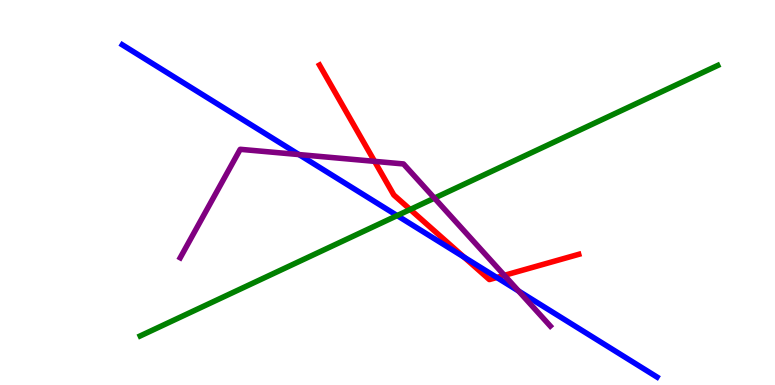[{'lines': ['blue', 'red'], 'intersections': [{'x': 5.99, 'y': 3.32}, {'x': 6.41, 'y': 2.79}]}, {'lines': ['green', 'red'], 'intersections': [{'x': 5.29, 'y': 4.56}]}, {'lines': ['purple', 'red'], 'intersections': [{'x': 4.83, 'y': 5.81}, {'x': 6.51, 'y': 2.85}]}, {'lines': ['blue', 'green'], 'intersections': [{'x': 5.12, 'y': 4.4}]}, {'lines': ['blue', 'purple'], 'intersections': [{'x': 3.86, 'y': 5.99}, {'x': 6.69, 'y': 2.44}]}, {'lines': ['green', 'purple'], 'intersections': [{'x': 5.61, 'y': 4.85}]}]